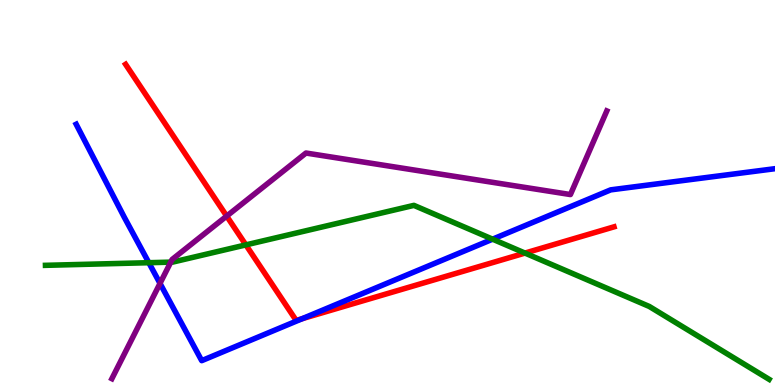[{'lines': ['blue', 'red'], 'intersections': [{'x': 3.9, 'y': 1.72}]}, {'lines': ['green', 'red'], 'intersections': [{'x': 3.17, 'y': 3.64}, {'x': 6.77, 'y': 3.43}]}, {'lines': ['purple', 'red'], 'intersections': [{'x': 2.92, 'y': 4.39}]}, {'lines': ['blue', 'green'], 'intersections': [{'x': 1.92, 'y': 3.18}, {'x': 6.36, 'y': 3.79}]}, {'lines': ['blue', 'purple'], 'intersections': [{'x': 2.06, 'y': 2.64}]}, {'lines': ['green', 'purple'], 'intersections': [{'x': 2.2, 'y': 3.19}]}]